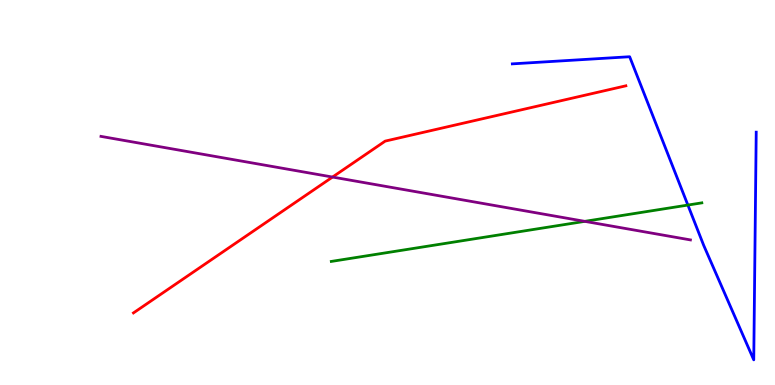[{'lines': ['blue', 'red'], 'intersections': []}, {'lines': ['green', 'red'], 'intersections': []}, {'lines': ['purple', 'red'], 'intersections': [{'x': 4.29, 'y': 5.4}]}, {'lines': ['blue', 'green'], 'intersections': [{'x': 8.88, 'y': 4.67}]}, {'lines': ['blue', 'purple'], 'intersections': []}, {'lines': ['green', 'purple'], 'intersections': [{'x': 7.55, 'y': 4.25}]}]